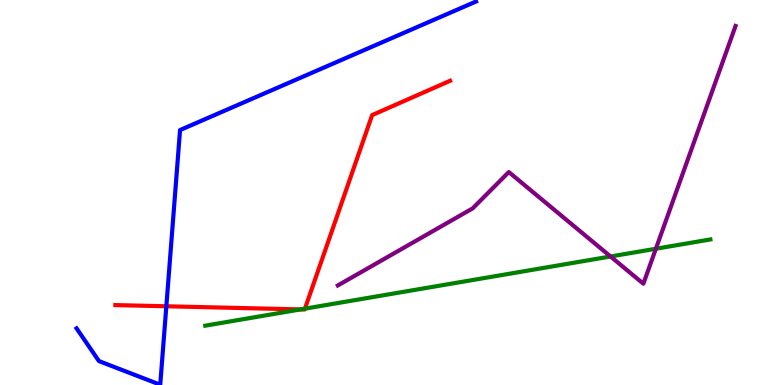[{'lines': ['blue', 'red'], 'intersections': [{'x': 2.15, 'y': 2.04}]}, {'lines': ['green', 'red'], 'intersections': [{'x': 3.88, 'y': 1.96}, {'x': 3.93, 'y': 1.98}]}, {'lines': ['purple', 'red'], 'intersections': []}, {'lines': ['blue', 'green'], 'intersections': []}, {'lines': ['blue', 'purple'], 'intersections': []}, {'lines': ['green', 'purple'], 'intersections': [{'x': 7.88, 'y': 3.34}, {'x': 8.46, 'y': 3.54}]}]